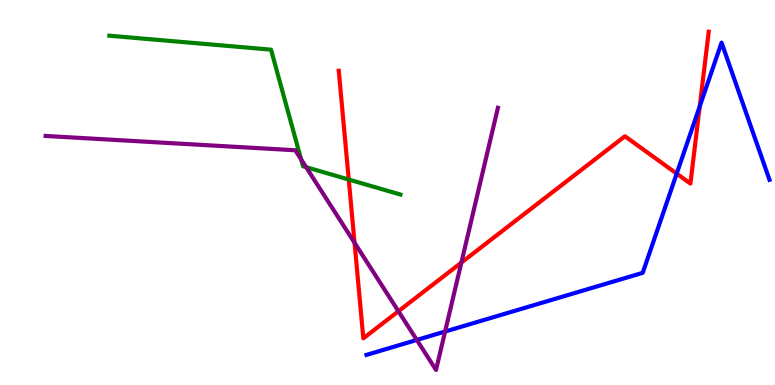[{'lines': ['blue', 'red'], 'intersections': [{'x': 8.73, 'y': 5.49}, {'x': 9.03, 'y': 7.24}]}, {'lines': ['green', 'red'], 'intersections': [{'x': 4.5, 'y': 5.34}]}, {'lines': ['purple', 'red'], 'intersections': [{'x': 4.57, 'y': 3.69}, {'x': 5.14, 'y': 1.92}, {'x': 5.95, 'y': 3.18}]}, {'lines': ['blue', 'green'], 'intersections': []}, {'lines': ['blue', 'purple'], 'intersections': [{'x': 5.38, 'y': 1.17}, {'x': 5.74, 'y': 1.39}]}, {'lines': ['green', 'purple'], 'intersections': [{'x': 3.89, 'y': 5.86}, {'x': 3.95, 'y': 5.66}]}]